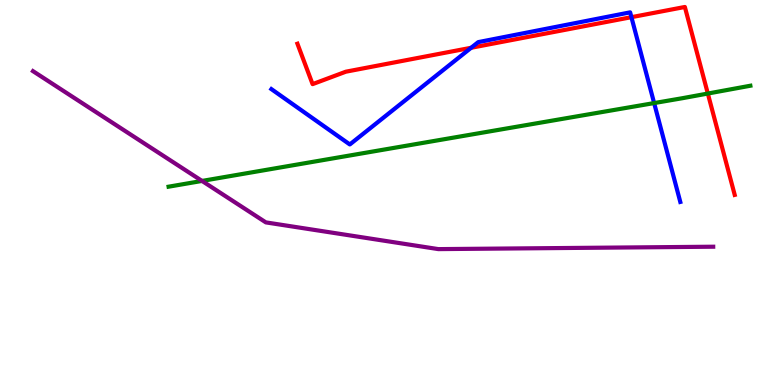[{'lines': ['blue', 'red'], 'intersections': [{'x': 6.08, 'y': 8.76}, {'x': 8.15, 'y': 9.55}]}, {'lines': ['green', 'red'], 'intersections': [{'x': 9.13, 'y': 7.57}]}, {'lines': ['purple', 'red'], 'intersections': []}, {'lines': ['blue', 'green'], 'intersections': [{'x': 8.44, 'y': 7.32}]}, {'lines': ['blue', 'purple'], 'intersections': []}, {'lines': ['green', 'purple'], 'intersections': [{'x': 2.61, 'y': 5.3}]}]